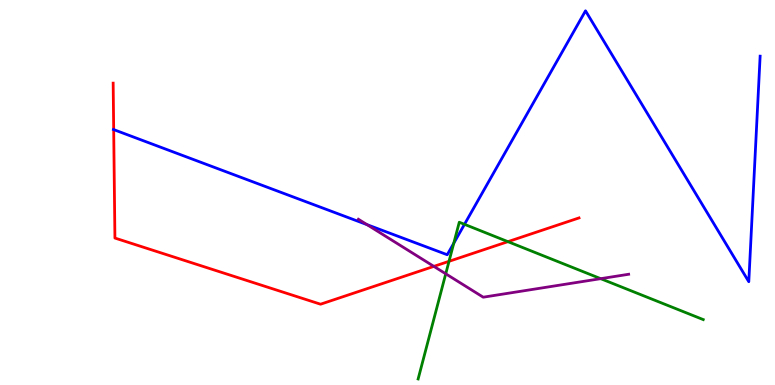[{'lines': ['blue', 'red'], 'intersections': [{'x': 1.47, 'y': 6.63}]}, {'lines': ['green', 'red'], 'intersections': [{'x': 5.79, 'y': 3.21}, {'x': 6.55, 'y': 3.72}]}, {'lines': ['purple', 'red'], 'intersections': [{'x': 5.6, 'y': 3.08}]}, {'lines': ['blue', 'green'], 'intersections': [{'x': 5.86, 'y': 3.68}, {'x': 5.99, 'y': 4.17}]}, {'lines': ['blue', 'purple'], 'intersections': [{'x': 4.74, 'y': 4.16}]}, {'lines': ['green', 'purple'], 'intersections': [{'x': 5.75, 'y': 2.89}, {'x': 7.75, 'y': 2.76}]}]